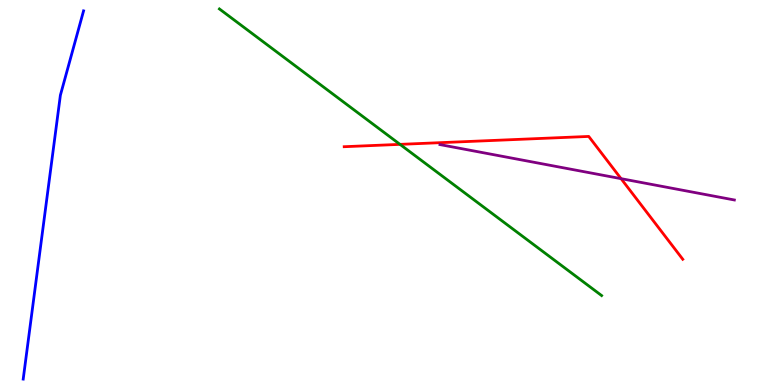[{'lines': ['blue', 'red'], 'intersections': []}, {'lines': ['green', 'red'], 'intersections': [{'x': 5.16, 'y': 6.25}]}, {'lines': ['purple', 'red'], 'intersections': [{'x': 8.01, 'y': 5.36}]}, {'lines': ['blue', 'green'], 'intersections': []}, {'lines': ['blue', 'purple'], 'intersections': []}, {'lines': ['green', 'purple'], 'intersections': []}]